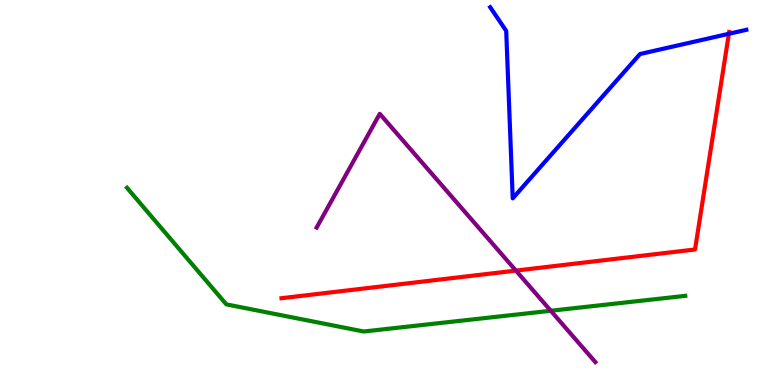[{'lines': ['blue', 'red'], 'intersections': [{'x': 9.4, 'y': 9.12}]}, {'lines': ['green', 'red'], 'intersections': []}, {'lines': ['purple', 'red'], 'intersections': [{'x': 6.66, 'y': 2.97}]}, {'lines': ['blue', 'green'], 'intersections': []}, {'lines': ['blue', 'purple'], 'intersections': []}, {'lines': ['green', 'purple'], 'intersections': [{'x': 7.11, 'y': 1.93}]}]